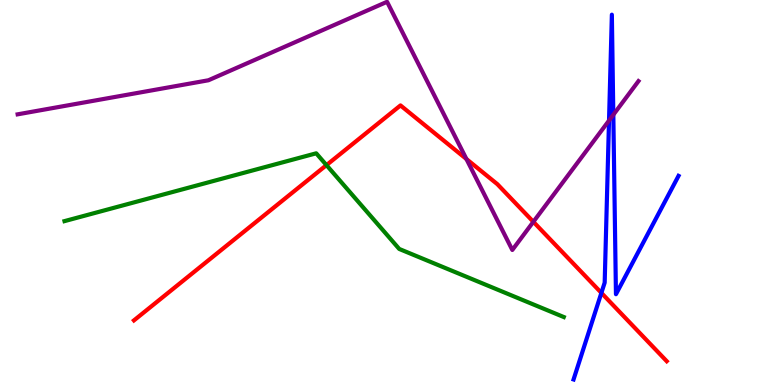[{'lines': ['blue', 'red'], 'intersections': [{'x': 7.76, 'y': 2.39}]}, {'lines': ['green', 'red'], 'intersections': [{'x': 4.21, 'y': 5.71}]}, {'lines': ['purple', 'red'], 'intersections': [{'x': 6.02, 'y': 5.87}, {'x': 6.88, 'y': 4.24}]}, {'lines': ['blue', 'green'], 'intersections': []}, {'lines': ['blue', 'purple'], 'intersections': [{'x': 7.86, 'y': 6.87}, {'x': 7.91, 'y': 7.02}]}, {'lines': ['green', 'purple'], 'intersections': []}]